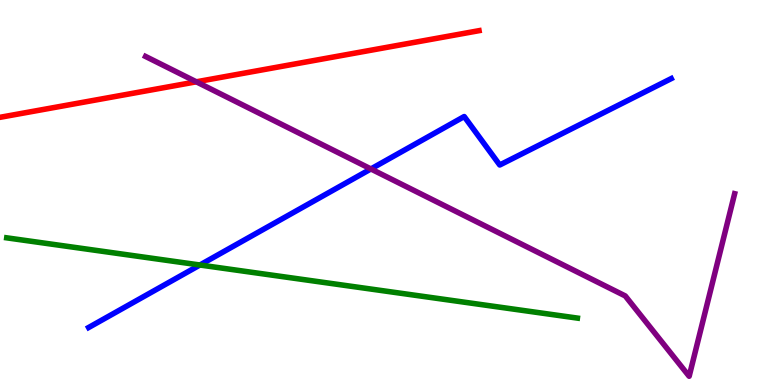[{'lines': ['blue', 'red'], 'intersections': []}, {'lines': ['green', 'red'], 'intersections': []}, {'lines': ['purple', 'red'], 'intersections': [{'x': 2.53, 'y': 7.88}]}, {'lines': ['blue', 'green'], 'intersections': [{'x': 2.58, 'y': 3.12}]}, {'lines': ['blue', 'purple'], 'intersections': [{'x': 4.79, 'y': 5.61}]}, {'lines': ['green', 'purple'], 'intersections': []}]